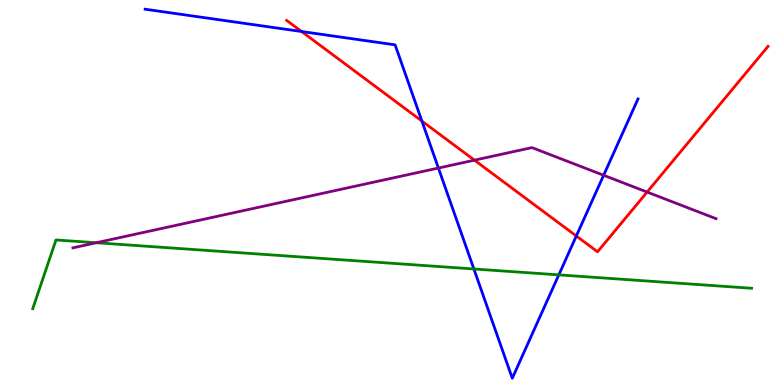[{'lines': ['blue', 'red'], 'intersections': [{'x': 3.89, 'y': 9.18}, {'x': 5.44, 'y': 6.86}, {'x': 7.44, 'y': 3.87}]}, {'lines': ['green', 'red'], 'intersections': []}, {'lines': ['purple', 'red'], 'intersections': [{'x': 6.12, 'y': 5.84}, {'x': 8.35, 'y': 5.01}]}, {'lines': ['blue', 'green'], 'intersections': [{'x': 6.11, 'y': 3.01}, {'x': 7.21, 'y': 2.86}]}, {'lines': ['blue', 'purple'], 'intersections': [{'x': 5.66, 'y': 5.64}, {'x': 7.79, 'y': 5.45}]}, {'lines': ['green', 'purple'], 'intersections': [{'x': 1.24, 'y': 3.69}]}]